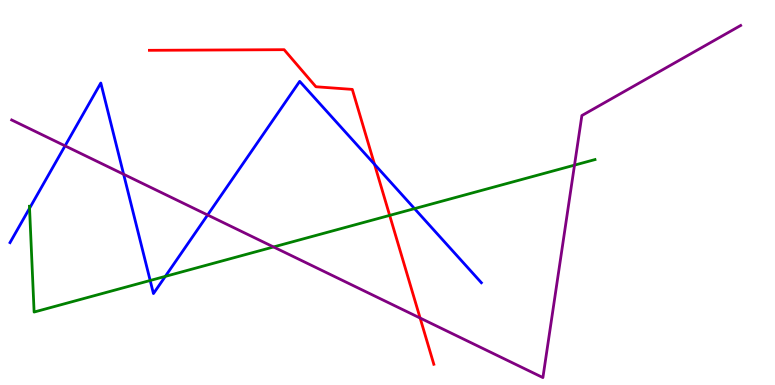[{'lines': ['blue', 'red'], 'intersections': [{'x': 4.83, 'y': 5.73}]}, {'lines': ['green', 'red'], 'intersections': [{'x': 5.03, 'y': 4.41}]}, {'lines': ['purple', 'red'], 'intersections': [{'x': 5.42, 'y': 1.74}]}, {'lines': ['blue', 'green'], 'intersections': [{'x': 0.381, 'y': 4.59}, {'x': 1.94, 'y': 2.71}, {'x': 2.13, 'y': 2.82}, {'x': 5.35, 'y': 4.58}]}, {'lines': ['blue', 'purple'], 'intersections': [{'x': 0.839, 'y': 6.21}, {'x': 1.6, 'y': 5.47}, {'x': 2.68, 'y': 4.42}]}, {'lines': ['green', 'purple'], 'intersections': [{'x': 3.53, 'y': 3.59}, {'x': 7.41, 'y': 5.71}]}]